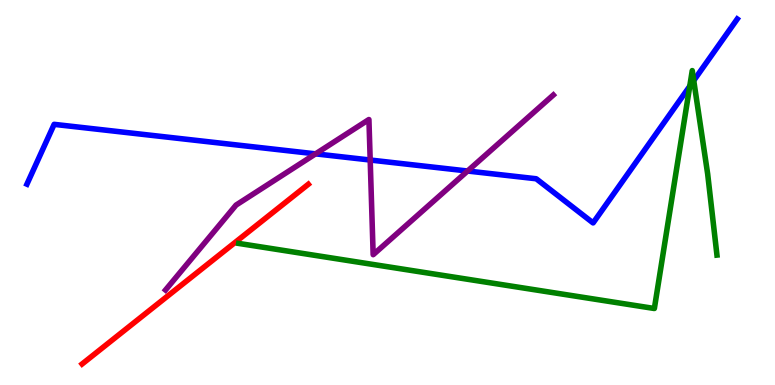[{'lines': ['blue', 'red'], 'intersections': []}, {'lines': ['green', 'red'], 'intersections': []}, {'lines': ['purple', 'red'], 'intersections': []}, {'lines': ['blue', 'green'], 'intersections': [{'x': 8.9, 'y': 7.76}, {'x': 8.95, 'y': 7.91}]}, {'lines': ['blue', 'purple'], 'intersections': [{'x': 4.07, 'y': 6.0}, {'x': 4.78, 'y': 5.84}, {'x': 6.03, 'y': 5.56}]}, {'lines': ['green', 'purple'], 'intersections': []}]